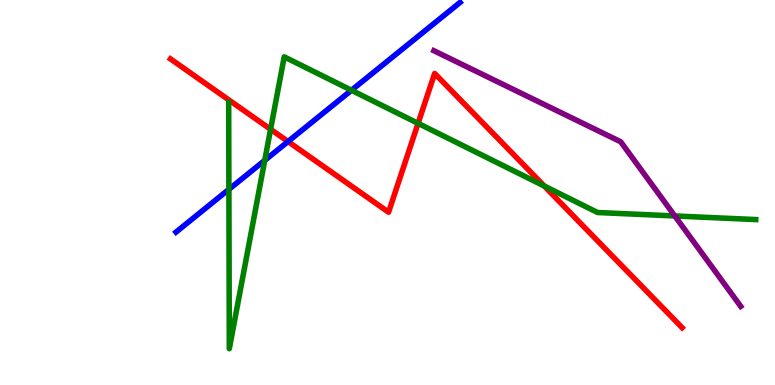[{'lines': ['blue', 'red'], 'intersections': [{'x': 3.72, 'y': 6.32}]}, {'lines': ['green', 'red'], 'intersections': [{'x': 3.49, 'y': 6.64}, {'x': 5.39, 'y': 6.8}, {'x': 7.02, 'y': 5.17}]}, {'lines': ['purple', 'red'], 'intersections': []}, {'lines': ['blue', 'green'], 'intersections': [{'x': 2.95, 'y': 5.08}, {'x': 3.42, 'y': 5.83}, {'x': 4.53, 'y': 7.66}]}, {'lines': ['blue', 'purple'], 'intersections': []}, {'lines': ['green', 'purple'], 'intersections': [{'x': 8.71, 'y': 4.39}]}]